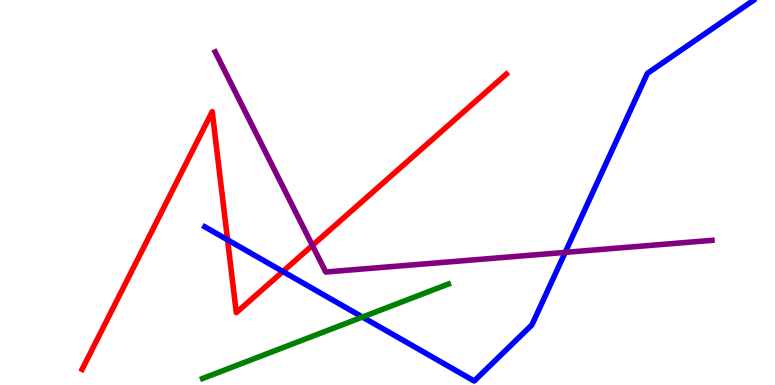[{'lines': ['blue', 'red'], 'intersections': [{'x': 2.94, 'y': 3.77}, {'x': 3.65, 'y': 2.95}]}, {'lines': ['green', 'red'], 'intersections': []}, {'lines': ['purple', 'red'], 'intersections': [{'x': 4.03, 'y': 3.63}]}, {'lines': ['blue', 'green'], 'intersections': [{'x': 4.68, 'y': 1.77}]}, {'lines': ['blue', 'purple'], 'intersections': [{'x': 7.29, 'y': 3.44}]}, {'lines': ['green', 'purple'], 'intersections': []}]